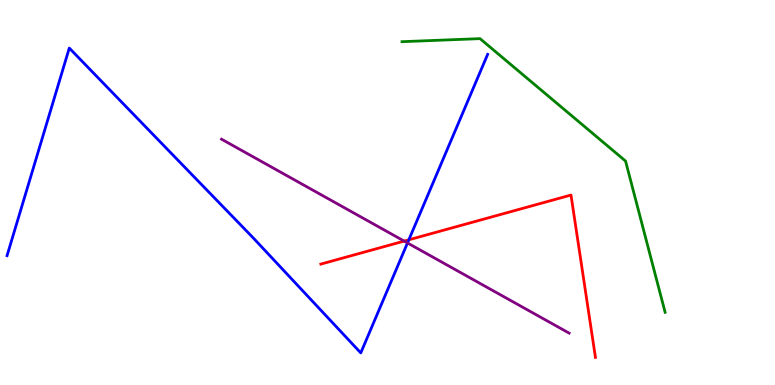[{'lines': ['blue', 'red'], 'intersections': [{'x': 5.28, 'y': 3.77}]}, {'lines': ['green', 'red'], 'intersections': []}, {'lines': ['purple', 'red'], 'intersections': [{'x': 5.22, 'y': 3.74}]}, {'lines': ['blue', 'green'], 'intersections': []}, {'lines': ['blue', 'purple'], 'intersections': [{'x': 5.26, 'y': 3.69}]}, {'lines': ['green', 'purple'], 'intersections': []}]